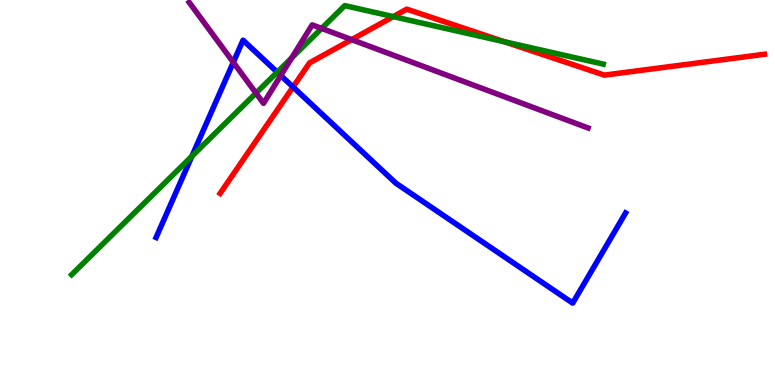[{'lines': ['blue', 'red'], 'intersections': [{'x': 3.78, 'y': 7.74}]}, {'lines': ['green', 'red'], 'intersections': [{'x': 5.08, 'y': 9.57}, {'x': 6.51, 'y': 8.92}]}, {'lines': ['purple', 'red'], 'intersections': [{'x': 4.54, 'y': 8.97}]}, {'lines': ['blue', 'green'], 'intersections': [{'x': 2.48, 'y': 5.94}, {'x': 3.58, 'y': 8.13}]}, {'lines': ['blue', 'purple'], 'intersections': [{'x': 3.01, 'y': 8.38}, {'x': 3.62, 'y': 8.04}]}, {'lines': ['green', 'purple'], 'intersections': [{'x': 3.3, 'y': 7.58}, {'x': 3.76, 'y': 8.5}, {'x': 4.15, 'y': 9.26}]}]